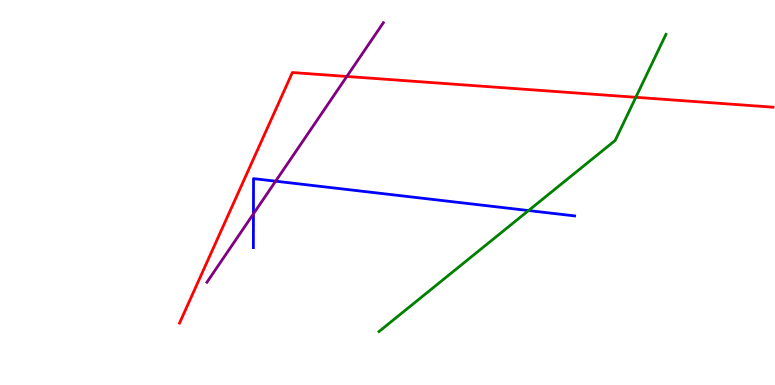[{'lines': ['blue', 'red'], 'intersections': []}, {'lines': ['green', 'red'], 'intersections': [{'x': 8.2, 'y': 7.47}]}, {'lines': ['purple', 'red'], 'intersections': [{'x': 4.48, 'y': 8.01}]}, {'lines': ['blue', 'green'], 'intersections': [{'x': 6.82, 'y': 4.53}]}, {'lines': ['blue', 'purple'], 'intersections': [{'x': 3.27, 'y': 4.45}, {'x': 3.56, 'y': 5.29}]}, {'lines': ['green', 'purple'], 'intersections': []}]